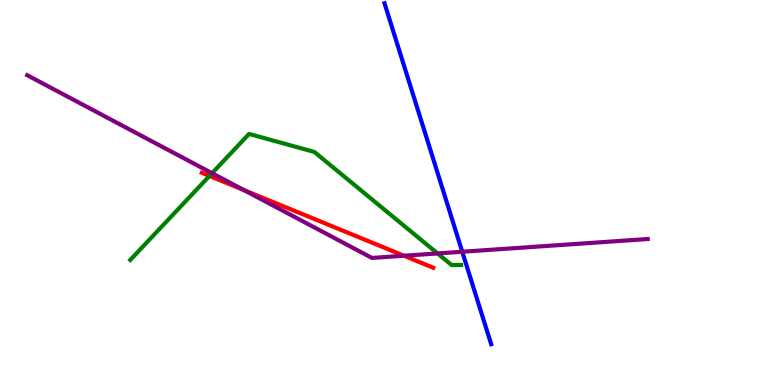[{'lines': ['blue', 'red'], 'intersections': []}, {'lines': ['green', 'red'], 'intersections': [{'x': 2.7, 'y': 5.43}]}, {'lines': ['purple', 'red'], 'intersections': [{'x': 3.15, 'y': 5.06}, {'x': 5.21, 'y': 3.36}]}, {'lines': ['blue', 'green'], 'intersections': []}, {'lines': ['blue', 'purple'], 'intersections': [{'x': 5.96, 'y': 3.46}]}, {'lines': ['green', 'purple'], 'intersections': [{'x': 2.74, 'y': 5.5}, {'x': 5.65, 'y': 3.42}]}]